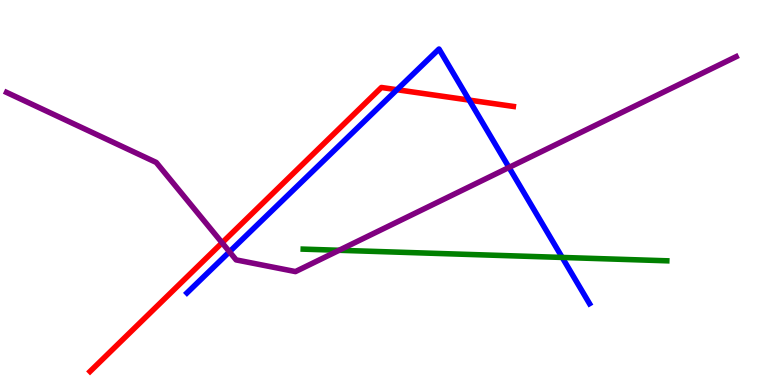[{'lines': ['blue', 'red'], 'intersections': [{'x': 5.12, 'y': 7.67}, {'x': 6.05, 'y': 7.4}]}, {'lines': ['green', 'red'], 'intersections': []}, {'lines': ['purple', 'red'], 'intersections': [{'x': 2.87, 'y': 3.69}]}, {'lines': ['blue', 'green'], 'intersections': [{'x': 7.25, 'y': 3.31}]}, {'lines': ['blue', 'purple'], 'intersections': [{'x': 2.96, 'y': 3.46}, {'x': 6.57, 'y': 5.65}]}, {'lines': ['green', 'purple'], 'intersections': [{'x': 4.38, 'y': 3.5}]}]